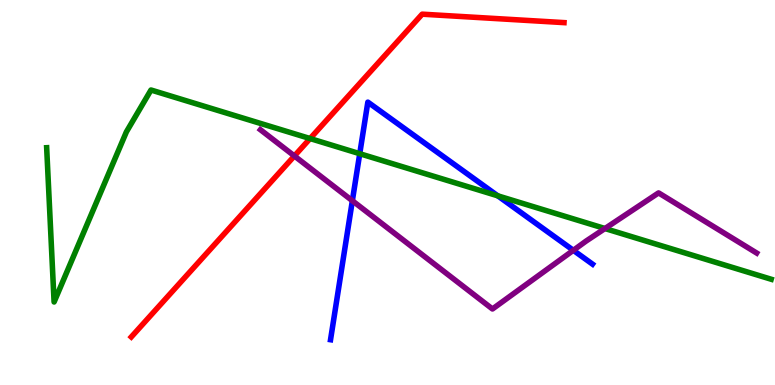[{'lines': ['blue', 'red'], 'intersections': []}, {'lines': ['green', 'red'], 'intersections': [{'x': 4.0, 'y': 6.4}]}, {'lines': ['purple', 'red'], 'intersections': [{'x': 3.8, 'y': 5.95}]}, {'lines': ['blue', 'green'], 'intersections': [{'x': 4.64, 'y': 6.01}, {'x': 6.42, 'y': 4.91}]}, {'lines': ['blue', 'purple'], 'intersections': [{'x': 4.55, 'y': 4.79}, {'x': 7.4, 'y': 3.5}]}, {'lines': ['green', 'purple'], 'intersections': [{'x': 7.81, 'y': 4.06}]}]